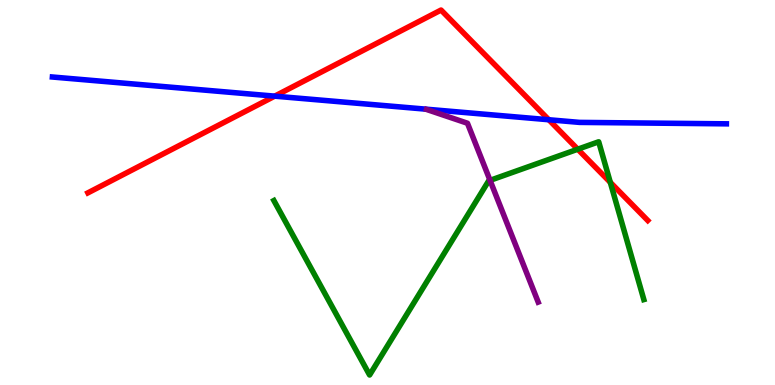[{'lines': ['blue', 'red'], 'intersections': [{'x': 3.54, 'y': 7.5}, {'x': 7.08, 'y': 6.89}]}, {'lines': ['green', 'red'], 'intersections': [{'x': 7.45, 'y': 6.12}, {'x': 7.87, 'y': 5.26}]}, {'lines': ['purple', 'red'], 'intersections': []}, {'lines': ['blue', 'green'], 'intersections': []}, {'lines': ['blue', 'purple'], 'intersections': []}, {'lines': ['green', 'purple'], 'intersections': [{'x': 6.32, 'y': 5.32}]}]